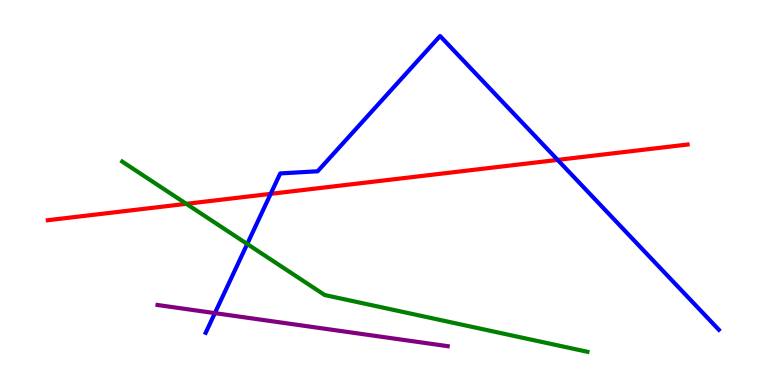[{'lines': ['blue', 'red'], 'intersections': [{'x': 3.49, 'y': 4.96}, {'x': 7.2, 'y': 5.85}]}, {'lines': ['green', 'red'], 'intersections': [{'x': 2.4, 'y': 4.71}]}, {'lines': ['purple', 'red'], 'intersections': []}, {'lines': ['blue', 'green'], 'intersections': [{'x': 3.19, 'y': 3.66}]}, {'lines': ['blue', 'purple'], 'intersections': [{'x': 2.77, 'y': 1.87}]}, {'lines': ['green', 'purple'], 'intersections': []}]